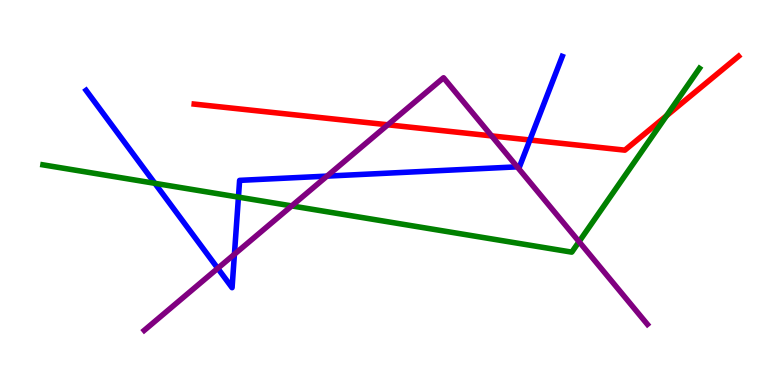[{'lines': ['blue', 'red'], 'intersections': [{'x': 6.84, 'y': 6.36}]}, {'lines': ['green', 'red'], 'intersections': [{'x': 8.6, 'y': 6.99}]}, {'lines': ['purple', 'red'], 'intersections': [{'x': 5.0, 'y': 6.76}, {'x': 6.34, 'y': 6.47}]}, {'lines': ['blue', 'green'], 'intersections': [{'x': 2.0, 'y': 5.24}, {'x': 3.08, 'y': 4.88}]}, {'lines': ['blue', 'purple'], 'intersections': [{'x': 2.81, 'y': 3.03}, {'x': 3.02, 'y': 3.4}, {'x': 4.22, 'y': 5.43}, {'x': 6.67, 'y': 5.67}]}, {'lines': ['green', 'purple'], 'intersections': [{'x': 3.76, 'y': 4.65}, {'x': 7.47, 'y': 3.72}]}]